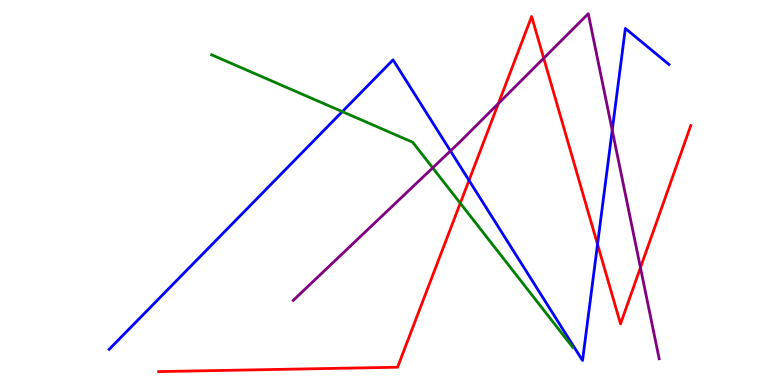[{'lines': ['blue', 'red'], 'intersections': [{'x': 6.05, 'y': 5.32}, {'x': 7.71, 'y': 3.65}]}, {'lines': ['green', 'red'], 'intersections': [{'x': 5.94, 'y': 4.72}]}, {'lines': ['purple', 'red'], 'intersections': [{'x': 6.43, 'y': 7.31}, {'x': 7.02, 'y': 8.49}, {'x': 8.26, 'y': 3.05}]}, {'lines': ['blue', 'green'], 'intersections': [{'x': 4.42, 'y': 7.1}]}, {'lines': ['blue', 'purple'], 'intersections': [{'x': 5.81, 'y': 6.08}, {'x': 7.9, 'y': 6.62}]}, {'lines': ['green', 'purple'], 'intersections': [{'x': 5.58, 'y': 5.64}]}]